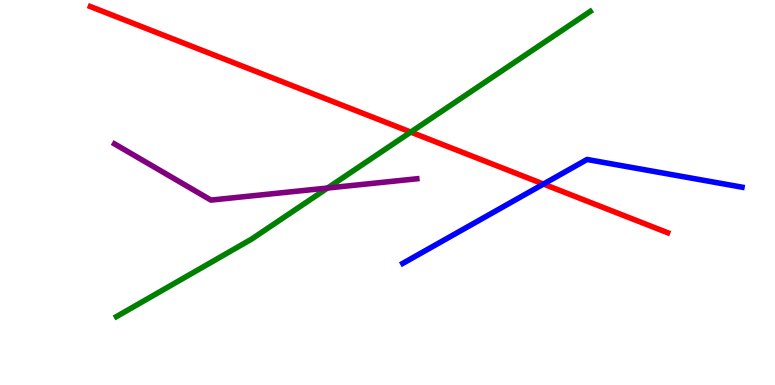[{'lines': ['blue', 'red'], 'intersections': [{'x': 7.01, 'y': 5.22}]}, {'lines': ['green', 'red'], 'intersections': [{'x': 5.3, 'y': 6.57}]}, {'lines': ['purple', 'red'], 'intersections': []}, {'lines': ['blue', 'green'], 'intersections': []}, {'lines': ['blue', 'purple'], 'intersections': []}, {'lines': ['green', 'purple'], 'intersections': [{'x': 4.23, 'y': 5.12}]}]